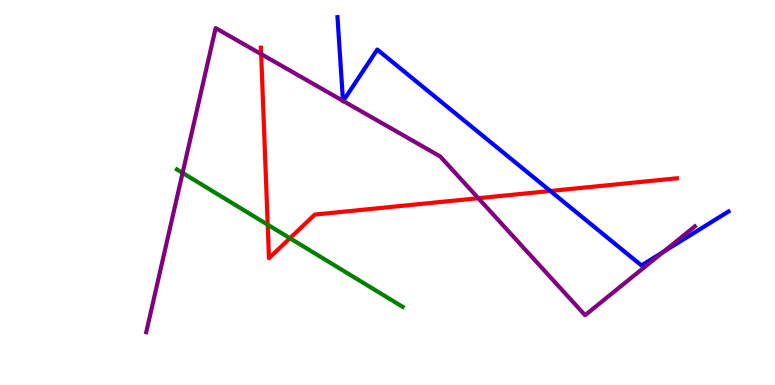[{'lines': ['blue', 'red'], 'intersections': [{'x': 7.1, 'y': 5.04}]}, {'lines': ['green', 'red'], 'intersections': [{'x': 3.45, 'y': 4.16}, {'x': 3.74, 'y': 3.81}]}, {'lines': ['purple', 'red'], 'intersections': [{'x': 3.37, 'y': 8.59}, {'x': 6.17, 'y': 4.85}]}, {'lines': ['blue', 'green'], 'intersections': []}, {'lines': ['blue', 'purple'], 'intersections': [{'x': 4.43, 'y': 7.38}, {'x': 4.43, 'y': 7.38}, {'x': 8.56, 'y': 3.46}]}, {'lines': ['green', 'purple'], 'intersections': [{'x': 2.36, 'y': 5.51}]}]